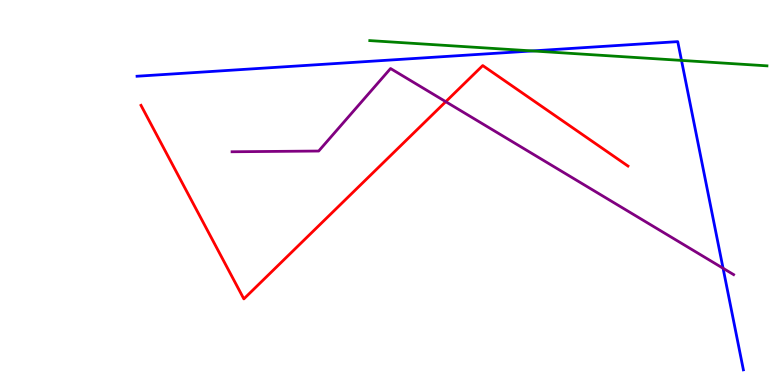[{'lines': ['blue', 'red'], 'intersections': []}, {'lines': ['green', 'red'], 'intersections': []}, {'lines': ['purple', 'red'], 'intersections': [{'x': 5.75, 'y': 7.36}]}, {'lines': ['blue', 'green'], 'intersections': [{'x': 6.87, 'y': 8.68}, {'x': 8.79, 'y': 8.43}]}, {'lines': ['blue', 'purple'], 'intersections': [{'x': 9.33, 'y': 3.03}]}, {'lines': ['green', 'purple'], 'intersections': []}]